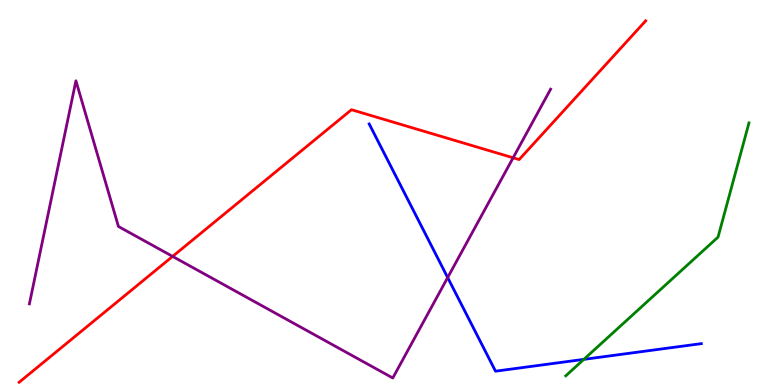[{'lines': ['blue', 'red'], 'intersections': []}, {'lines': ['green', 'red'], 'intersections': []}, {'lines': ['purple', 'red'], 'intersections': [{'x': 2.23, 'y': 3.34}, {'x': 6.62, 'y': 5.9}]}, {'lines': ['blue', 'green'], 'intersections': [{'x': 7.53, 'y': 0.666}]}, {'lines': ['blue', 'purple'], 'intersections': [{'x': 5.78, 'y': 2.79}]}, {'lines': ['green', 'purple'], 'intersections': []}]